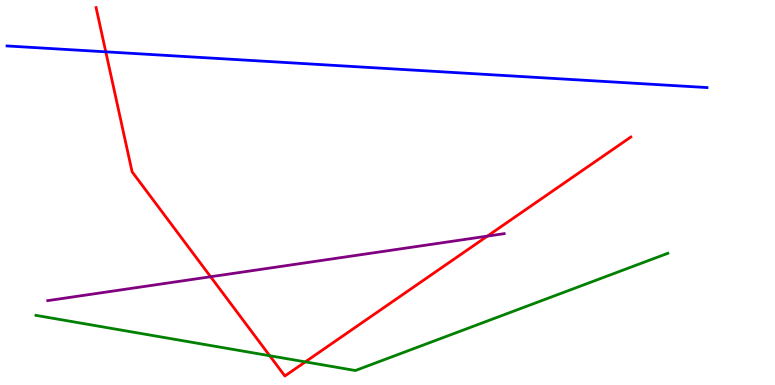[{'lines': ['blue', 'red'], 'intersections': [{'x': 1.36, 'y': 8.65}]}, {'lines': ['green', 'red'], 'intersections': [{'x': 3.48, 'y': 0.76}, {'x': 3.94, 'y': 0.601}]}, {'lines': ['purple', 'red'], 'intersections': [{'x': 2.72, 'y': 2.81}, {'x': 6.29, 'y': 3.87}]}, {'lines': ['blue', 'green'], 'intersections': []}, {'lines': ['blue', 'purple'], 'intersections': []}, {'lines': ['green', 'purple'], 'intersections': []}]